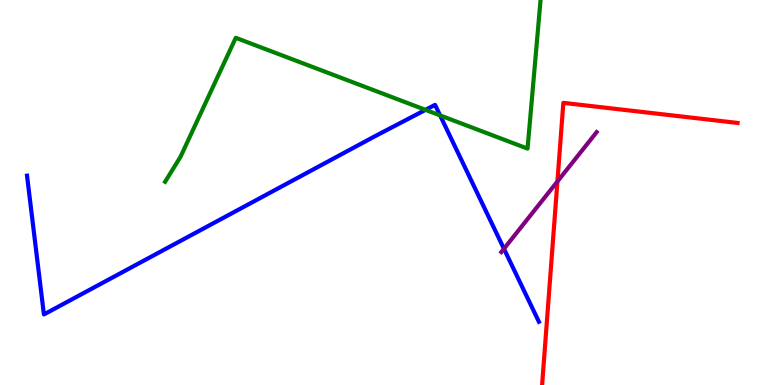[{'lines': ['blue', 'red'], 'intersections': []}, {'lines': ['green', 'red'], 'intersections': []}, {'lines': ['purple', 'red'], 'intersections': [{'x': 7.19, 'y': 5.29}]}, {'lines': ['blue', 'green'], 'intersections': [{'x': 5.49, 'y': 7.15}, {'x': 5.68, 'y': 7.0}]}, {'lines': ['blue', 'purple'], 'intersections': [{'x': 6.5, 'y': 3.54}]}, {'lines': ['green', 'purple'], 'intersections': []}]